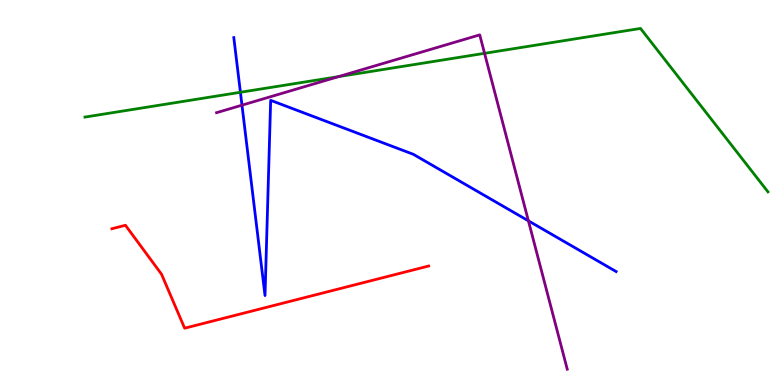[{'lines': ['blue', 'red'], 'intersections': []}, {'lines': ['green', 'red'], 'intersections': []}, {'lines': ['purple', 'red'], 'intersections': []}, {'lines': ['blue', 'green'], 'intersections': [{'x': 3.1, 'y': 7.6}]}, {'lines': ['blue', 'purple'], 'intersections': [{'x': 3.12, 'y': 7.27}, {'x': 6.82, 'y': 4.26}]}, {'lines': ['green', 'purple'], 'intersections': [{'x': 4.37, 'y': 8.01}, {'x': 6.25, 'y': 8.62}]}]